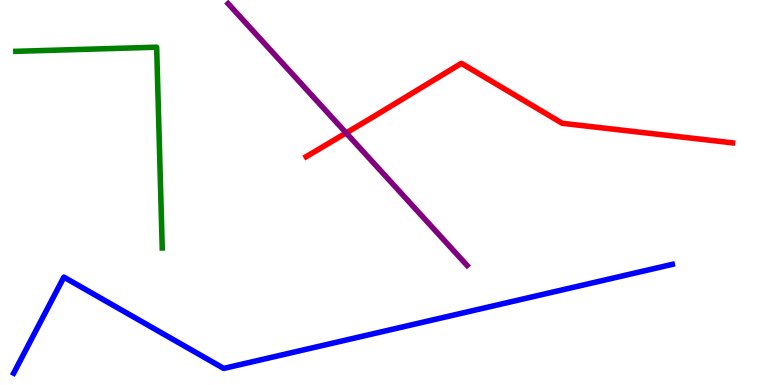[{'lines': ['blue', 'red'], 'intersections': []}, {'lines': ['green', 'red'], 'intersections': []}, {'lines': ['purple', 'red'], 'intersections': [{'x': 4.47, 'y': 6.55}]}, {'lines': ['blue', 'green'], 'intersections': []}, {'lines': ['blue', 'purple'], 'intersections': []}, {'lines': ['green', 'purple'], 'intersections': []}]